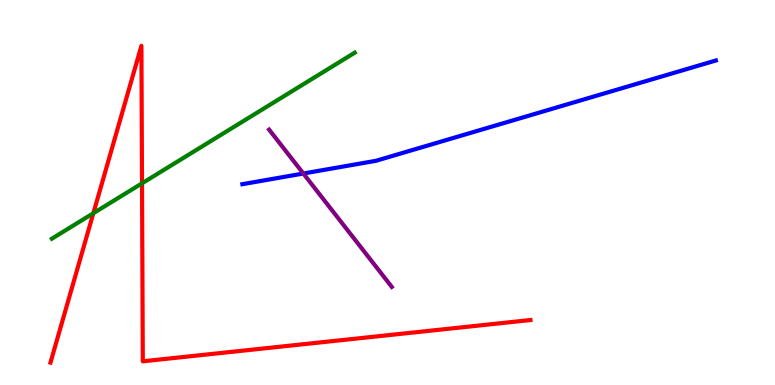[{'lines': ['blue', 'red'], 'intersections': []}, {'lines': ['green', 'red'], 'intersections': [{'x': 1.2, 'y': 4.46}, {'x': 1.83, 'y': 5.24}]}, {'lines': ['purple', 'red'], 'intersections': []}, {'lines': ['blue', 'green'], 'intersections': []}, {'lines': ['blue', 'purple'], 'intersections': [{'x': 3.91, 'y': 5.49}]}, {'lines': ['green', 'purple'], 'intersections': []}]